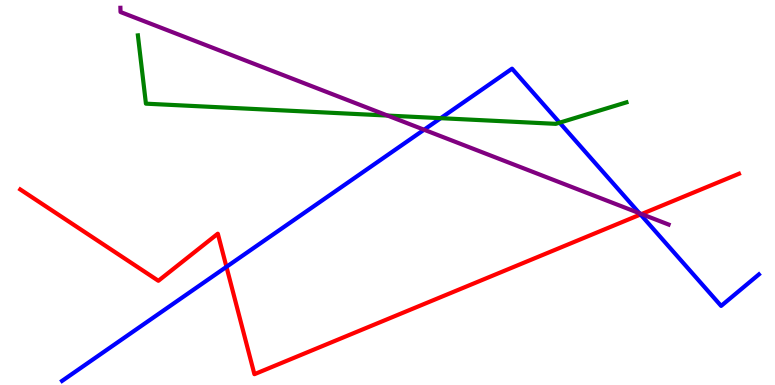[{'lines': ['blue', 'red'], 'intersections': [{'x': 2.92, 'y': 3.07}, {'x': 8.26, 'y': 4.43}]}, {'lines': ['green', 'red'], 'intersections': []}, {'lines': ['purple', 'red'], 'intersections': [{'x': 8.28, 'y': 4.44}]}, {'lines': ['blue', 'green'], 'intersections': [{'x': 5.69, 'y': 6.93}, {'x': 7.22, 'y': 6.81}]}, {'lines': ['blue', 'purple'], 'intersections': [{'x': 5.47, 'y': 6.63}, {'x': 8.25, 'y': 4.46}]}, {'lines': ['green', 'purple'], 'intersections': [{'x': 5.0, 'y': 7.0}]}]